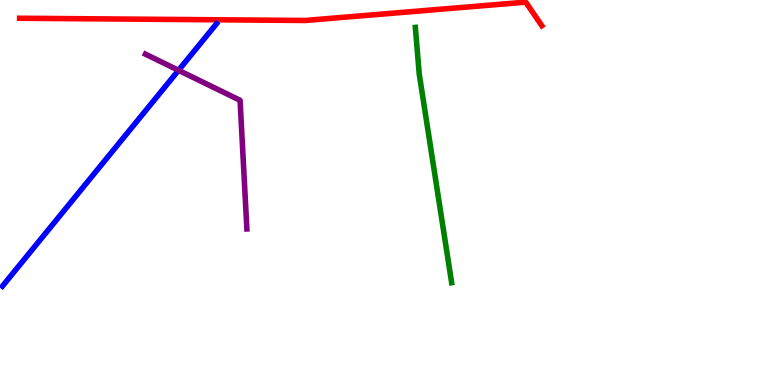[{'lines': ['blue', 'red'], 'intersections': []}, {'lines': ['green', 'red'], 'intersections': []}, {'lines': ['purple', 'red'], 'intersections': []}, {'lines': ['blue', 'green'], 'intersections': []}, {'lines': ['blue', 'purple'], 'intersections': [{'x': 2.3, 'y': 8.17}]}, {'lines': ['green', 'purple'], 'intersections': []}]